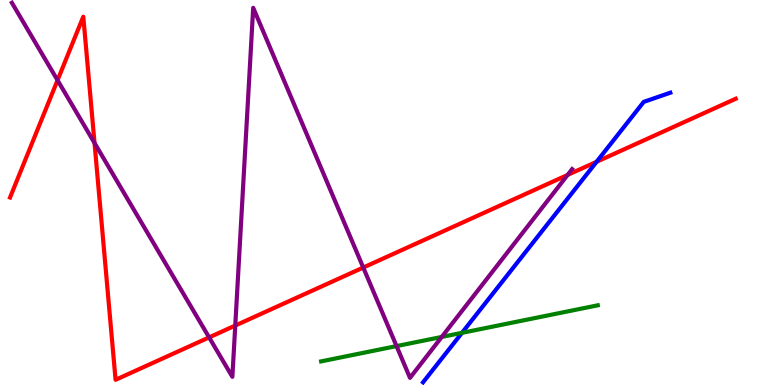[{'lines': ['blue', 'red'], 'intersections': [{'x': 7.7, 'y': 5.8}]}, {'lines': ['green', 'red'], 'intersections': []}, {'lines': ['purple', 'red'], 'intersections': [{'x': 0.743, 'y': 7.92}, {'x': 1.22, 'y': 6.29}, {'x': 2.7, 'y': 1.24}, {'x': 3.04, 'y': 1.54}, {'x': 4.69, 'y': 3.05}, {'x': 7.32, 'y': 5.46}]}, {'lines': ['blue', 'green'], 'intersections': [{'x': 5.96, 'y': 1.36}]}, {'lines': ['blue', 'purple'], 'intersections': []}, {'lines': ['green', 'purple'], 'intersections': [{'x': 5.12, 'y': 1.01}, {'x': 5.7, 'y': 1.25}]}]